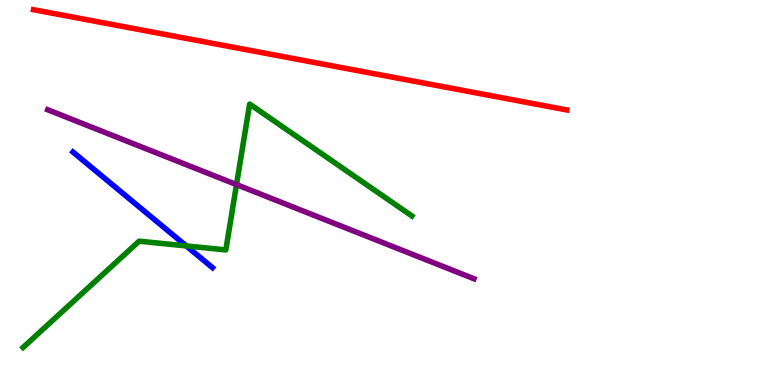[{'lines': ['blue', 'red'], 'intersections': []}, {'lines': ['green', 'red'], 'intersections': []}, {'lines': ['purple', 'red'], 'intersections': []}, {'lines': ['blue', 'green'], 'intersections': [{'x': 2.4, 'y': 3.61}]}, {'lines': ['blue', 'purple'], 'intersections': []}, {'lines': ['green', 'purple'], 'intersections': [{'x': 3.05, 'y': 5.21}]}]